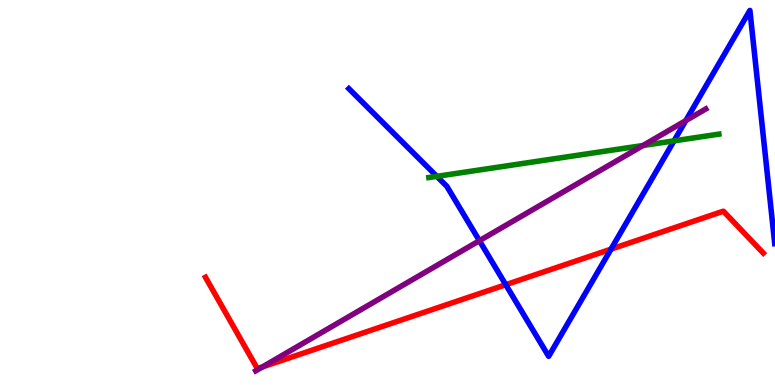[{'lines': ['blue', 'red'], 'intersections': [{'x': 6.53, 'y': 2.6}, {'x': 7.88, 'y': 3.53}]}, {'lines': ['green', 'red'], 'intersections': []}, {'lines': ['purple', 'red'], 'intersections': [{'x': 3.38, 'y': 0.468}]}, {'lines': ['blue', 'green'], 'intersections': [{'x': 5.64, 'y': 5.42}, {'x': 8.7, 'y': 6.34}]}, {'lines': ['blue', 'purple'], 'intersections': [{'x': 6.19, 'y': 3.75}, {'x': 8.85, 'y': 6.87}]}, {'lines': ['green', 'purple'], 'intersections': [{'x': 8.3, 'y': 6.22}]}]